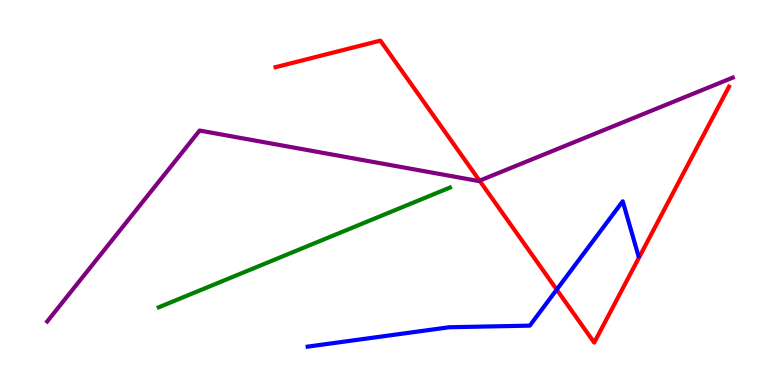[{'lines': ['blue', 'red'], 'intersections': [{'x': 7.18, 'y': 2.48}]}, {'lines': ['green', 'red'], 'intersections': []}, {'lines': ['purple', 'red'], 'intersections': [{'x': 6.19, 'y': 5.31}]}, {'lines': ['blue', 'green'], 'intersections': []}, {'lines': ['blue', 'purple'], 'intersections': []}, {'lines': ['green', 'purple'], 'intersections': []}]